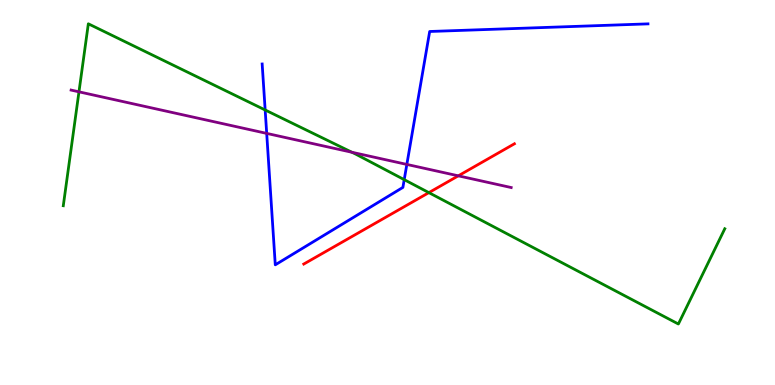[{'lines': ['blue', 'red'], 'intersections': []}, {'lines': ['green', 'red'], 'intersections': [{'x': 5.53, 'y': 5.0}]}, {'lines': ['purple', 'red'], 'intersections': [{'x': 5.91, 'y': 5.43}]}, {'lines': ['blue', 'green'], 'intersections': [{'x': 3.42, 'y': 7.14}, {'x': 5.22, 'y': 5.33}]}, {'lines': ['blue', 'purple'], 'intersections': [{'x': 3.44, 'y': 6.54}, {'x': 5.25, 'y': 5.73}]}, {'lines': ['green', 'purple'], 'intersections': [{'x': 1.02, 'y': 7.61}, {'x': 4.54, 'y': 6.04}]}]